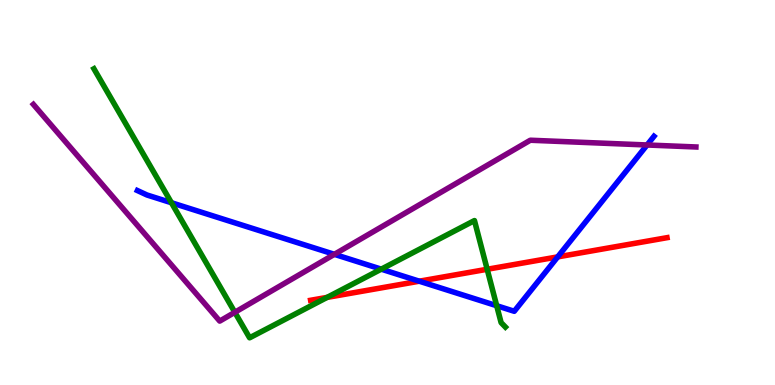[{'lines': ['blue', 'red'], 'intersections': [{'x': 5.41, 'y': 2.7}, {'x': 7.2, 'y': 3.33}]}, {'lines': ['green', 'red'], 'intersections': [{'x': 4.22, 'y': 2.28}, {'x': 6.29, 'y': 3.01}]}, {'lines': ['purple', 'red'], 'intersections': []}, {'lines': ['blue', 'green'], 'intersections': [{'x': 2.21, 'y': 4.73}, {'x': 4.92, 'y': 3.01}, {'x': 6.41, 'y': 2.06}]}, {'lines': ['blue', 'purple'], 'intersections': [{'x': 4.31, 'y': 3.39}, {'x': 8.35, 'y': 6.23}]}, {'lines': ['green', 'purple'], 'intersections': [{'x': 3.03, 'y': 1.89}]}]